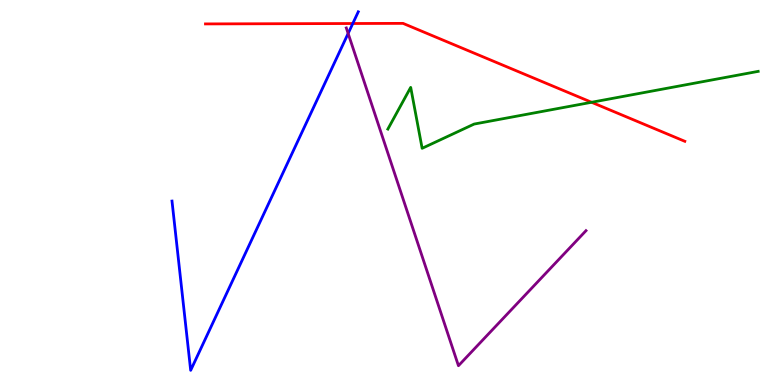[{'lines': ['blue', 'red'], 'intersections': [{'x': 4.55, 'y': 9.39}]}, {'lines': ['green', 'red'], 'intersections': [{'x': 7.63, 'y': 7.34}]}, {'lines': ['purple', 'red'], 'intersections': []}, {'lines': ['blue', 'green'], 'intersections': []}, {'lines': ['blue', 'purple'], 'intersections': [{'x': 4.49, 'y': 9.13}]}, {'lines': ['green', 'purple'], 'intersections': []}]